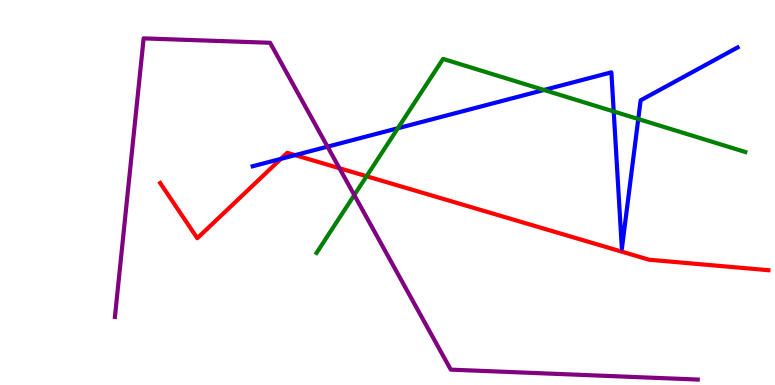[{'lines': ['blue', 'red'], 'intersections': [{'x': 3.62, 'y': 5.87}, {'x': 3.81, 'y': 5.97}]}, {'lines': ['green', 'red'], 'intersections': [{'x': 4.73, 'y': 5.42}]}, {'lines': ['purple', 'red'], 'intersections': [{'x': 4.38, 'y': 5.63}]}, {'lines': ['blue', 'green'], 'intersections': [{'x': 5.13, 'y': 6.67}, {'x': 7.02, 'y': 7.66}, {'x': 7.92, 'y': 7.1}, {'x': 8.24, 'y': 6.91}]}, {'lines': ['blue', 'purple'], 'intersections': [{'x': 4.23, 'y': 6.19}]}, {'lines': ['green', 'purple'], 'intersections': [{'x': 4.57, 'y': 4.93}]}]